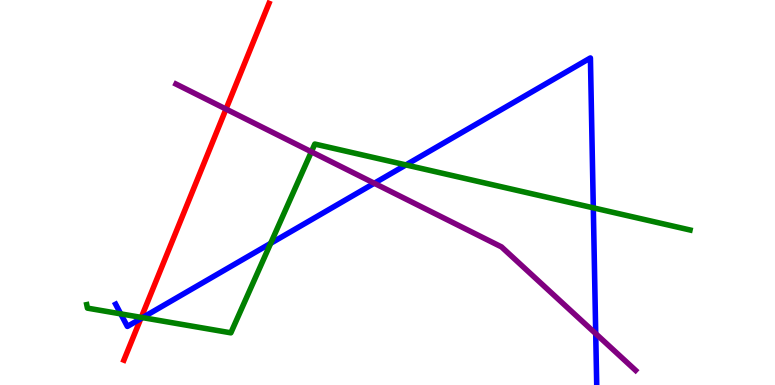[{'lines': ['blue', 'red'], 'intersections': [{'x': 1.82, 'y': 1.72}]}, {'lines': ['green', 'red'], 'intersections': [{'x': 1.82, 'y': 1.76}]}, {'lines': ['purple', 'red'], 'intersections': [{'x': 2.92, 'y': 7.17}]}, {'lines': ['blue', 'green'], 'intersections': [{'x': 1.56, 'y': 1.85}, {'x': 1.84, 'y': 1.75}, {'x': 3.49, 'y': 3.68}, {'x': 5.24, 'y': 5.72}, {'x': 7.66, 'y': 4.6}]}, {'lines': ['blue', 'purple'], 'intersections': [{'x': 4.83, 'y': 5.24}, {'x': 7.69, 'y': 1.33}]}, {'lines': ['green', 'purple'], 'intersections': [{'x': 4.02, 'y': 6.06}]}]